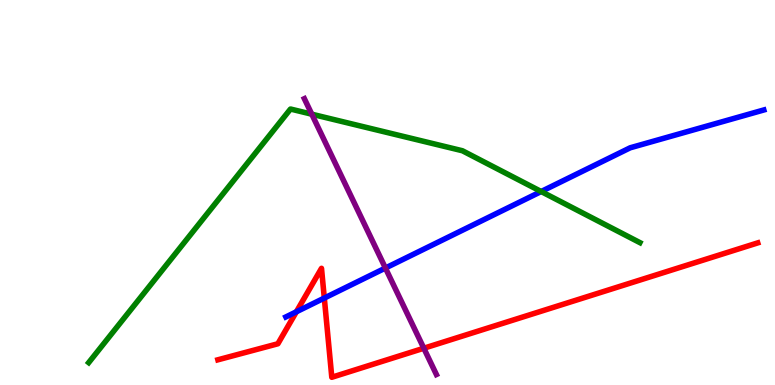[{'lines': ['blue', 'red'], 'intersections': [{'x': 3.82, 'y': 1.9}, {'x': 4.18, 'y': 2.26}]}, {'lines': ['green', 'red'], 'intersections': []}, {'lines': ['purple', 'red'], 'intersections': [{'x': 5.47, 'y': 0.955}]}, {'lines': ['blue', 'green'], 'intersections': [{'x': 6.98, 'y': 5.03}]}, {'lines': ['blue', 'purple'], 'intersections': [{'x': 4.97, 'y': 3.04}]}, {'lines': ['green', 'purple'], 'intersections': [{'x': 4.02, 'y': 7.03}]}]